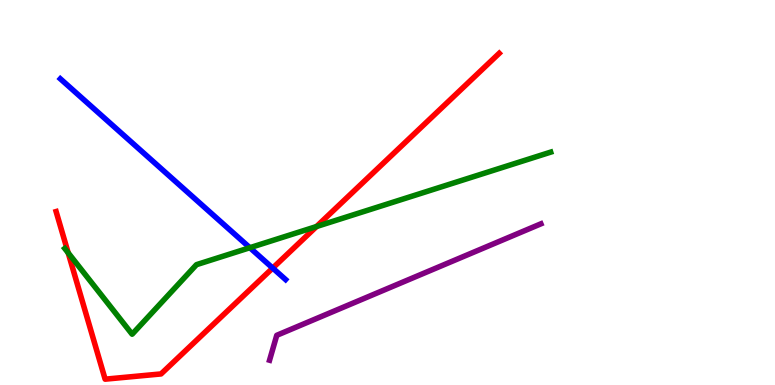[{'lines': ['blue', 'red'], 'intersections': [{'x': 3.52, 'y': 3.04}]}, {'lines': ['green', 'red'], 'intersections': [{'x': 0.88, 'y': 3.43}, {'x': 4.08, 'y': 4.12}]}, {'lines': ['purple', 'red'], 'intersections': []}, {'lines': ['blue', 'green'], 'intersections': [{'x': 3.22, 'y': 3.57}]}, {'lines': ['blue', 'purple'], 'intersections': []}, {'lines': ['green', 'purple'], 'intersections': []}]